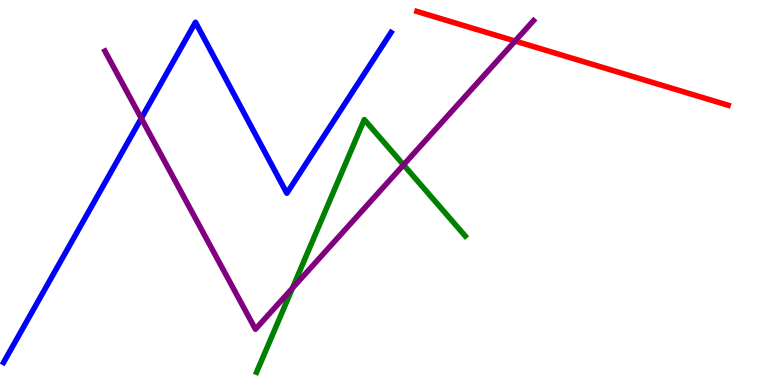[{'lines': ['blue', 'red'], 'intersections': []}, {'lines': ['green', 'red'], 'intersections': []}, {'lines': ['purple', 'red'], 'intersections': [{'x': 6.65, 'y': 8.93}]}, {'lines': ['blue', 'green'], 'intersections': []}, {'lines': ['blue', 'purple'], 'intersections': [{'x': 1.82, 'y': 6.93}]}, {'lines': ['green', 'purple'], 'intersections': [{'x': 3.77, 'y': 2.52}, {'x': 5.21, 'y': 5.72}]}]